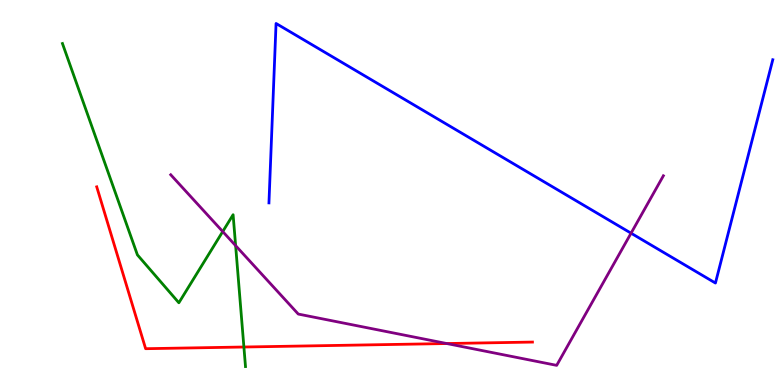[{'lines': ['blue', 'red'], 'intersections': []}, {'lines': ['green', 'red'], 'intersections': [{'x': 3.15, 'y': 0.987}]}, {'lines': ['purple', 'red'], 'intersections': [{'x': 5.76, 'y': 1.08}]}, {'lines': ['blue', 'green'], 'intersections': []}, {'lines': ['blue', 'purple'], 'intersections': [{'x': 8.14, 'y': 3.94}]}, {'lines': ['green', 'purple'], 'intersections': [{'x': 2.87, 'y': 3.99}, {'x': 3.04, 'y': 3.62}]}]